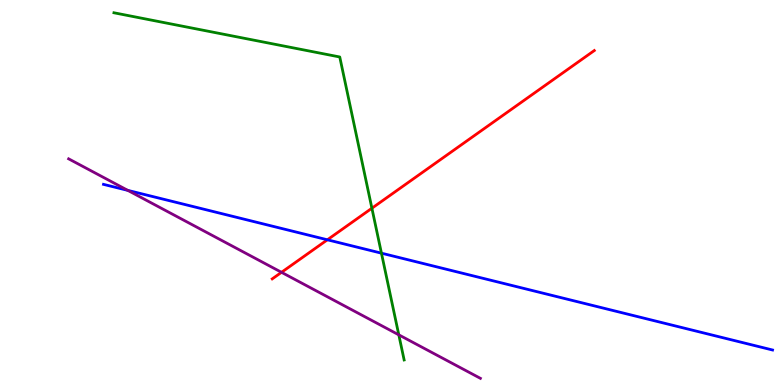[{'lines': ['blue', 'red'], 'intersections': [{'x': 4.22, 'y': 3.77}]}, {'lines': ['green', 'red'], 'intersections': [{'x': 4.8, 'y': 4.59}]}, {'lines': ['purple', 'red'], 'intersections': [{'x': 3.63, 'y': 2.93}]}, {'lines': ['blue', 'green'], 'intersections': [{'x': 4.92, 'y': 3.42}]}, {'lines': ['blue', 'purple'], 'intersections': [{'x': 1.65, 'y': 5.06}]}, {'lines': ['green', 'purple'], 'intersections': [{'x': 5.15, 'y': 1.3}]}]